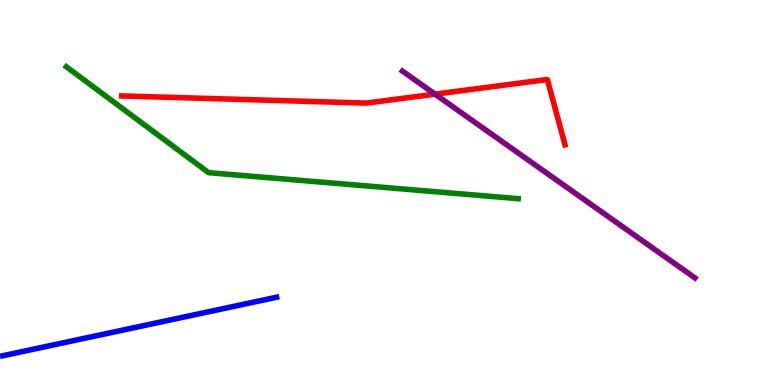[{'lines': ['blue', 'red'], 'intersections': []}, {'lines': ['green', 'red'], 'intersections': []}, {'lines': ['purple', 'red'], 'intersections': [{'x': 5.61, 'y': 7.55}]}, {'lines': ['blue', 'green'], 'intersections': []}, {'lines': ['blue', 'purple'], 'intersections': []}, {'lines': ['green', 'purple'], 'intersections': []}]